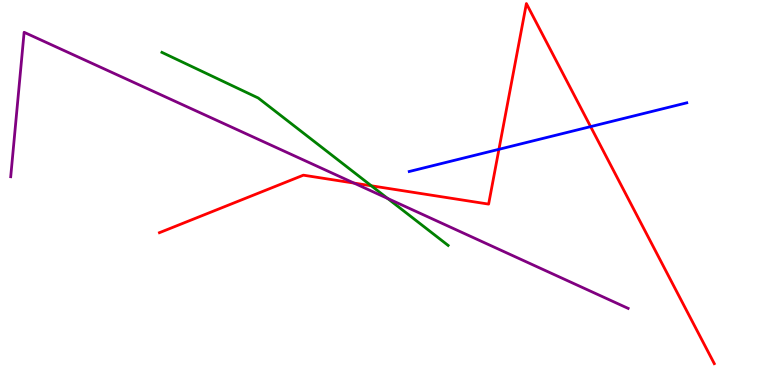[{'lines': ['blue', 'red'], 'intersections': [{'x': 6.44, 'y': 6.12}, {'x': 7.62, 'y': 6.71}]}, {'lines': ['green', 'red'], 'intersections': [{'x': 4.79, 'y': 5.17}]}, {'lines': ['purple', 'red'], 'intersections': [{'x': 4.57, 'y': 5.24}]}, {'lines': ['blue', 'green'], 'intersections': []}, {'lines': ['blue', 'purple'], 'intersections': []}, {'lines': ['green', 'purple'], 'intersections': [{'x': 5.0, 'y': 4.85}]}]